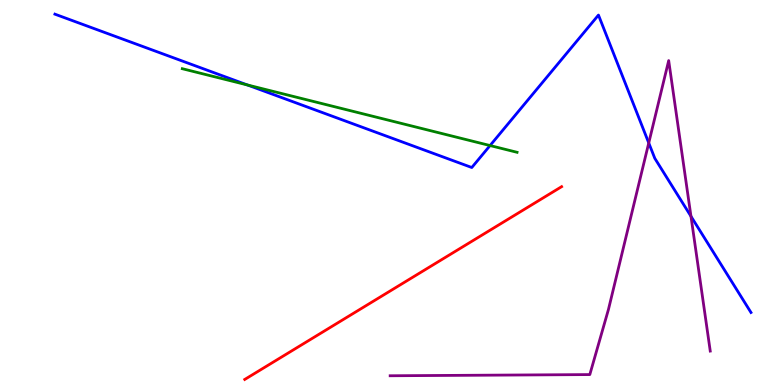[{'lines': ['blue', 'red'], 'intersections': []}, {'lines': ['green', 'red'], 'intersections': []}, {'lines': ['purple', 'red'], 'intersections': []}, {'lines': ['blue', 'green'], 'intersections': [{'x': 3.19, 'y': 7.79}, {'x': 6.32, 'y': 6.22}]}, {'lines': ['blue', 'purple'], 'intersections': [{'x': 8.37, 'y': 6.29}, {'x': 8.92, 'y': 4.38}]}, {'lines': ['green', 'purple'], 'intersections': []}]